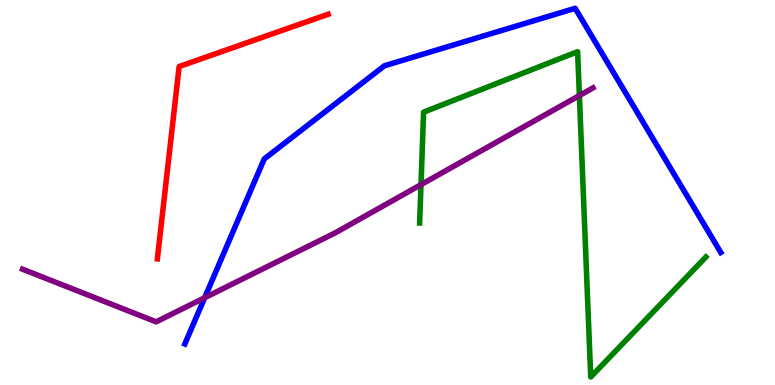[{'lines': ['blue', 'red'], 'intersections': []}, {'lines': ['green', 'red'], 'intersections': []}, {'lines': ['purple', 'red'], 'intersections': []}, {'lines': ['blue', 'green'], 'intersections': []}, {'lines': ['blue', 'purple'], 'intersections': [{'x': 2.64, 'y': 2.27}]}, {'lines': ['green', 'purple'], 'intersections': [{'x': 5.43, 'y': 5.2}, {'x': 7.48, 'y': 7.52}]}]